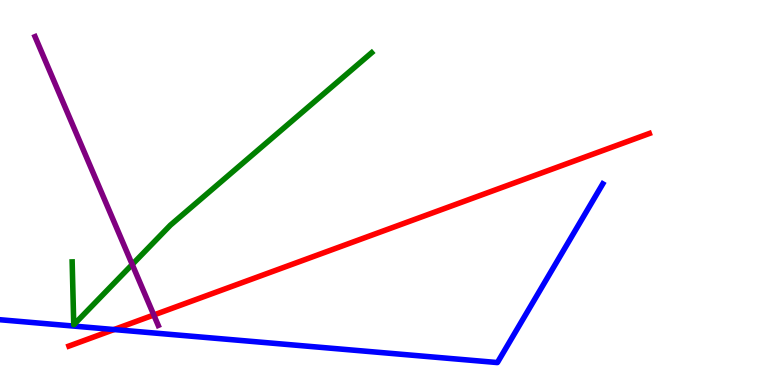[{'lines': ['blue', 'red'], 'intersections': [{'x': 1.47, 'y': 1.44}]}, {'lines': ['green', 'red'], 'intersections': []}, {'lines': ['purple', 'red'], 'intersections': [{'x': 1.98, 'y': 1.82}]}, {'lines': ['blue', 'green'], 'intersections': []}, {'lines': ['blue', 'purple'], 'intersections': []}, {'lines': ['green', 'purple'], 'intersections': [{'x': 1.71, 'y': 3.13}]}]